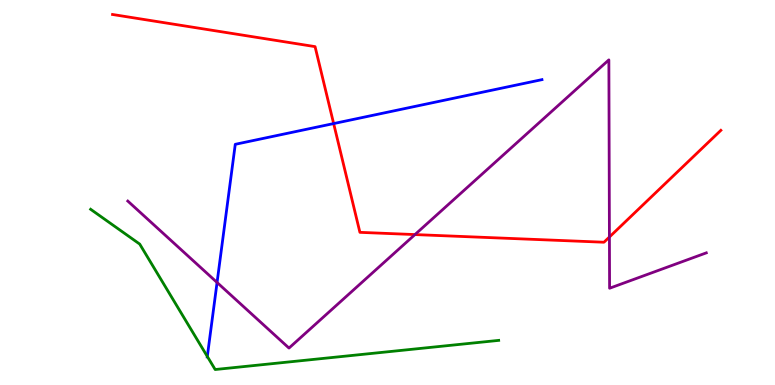[{'lines': ['blue', 'red'], 'intersections': [{'x': 4.31, 'y': 6.79}]}, {'lines': ['green', 'red'], 'intersections': []}, {'lines': ['purple', 'red'], 'intersections': [{'x': 5.35, 'y': 3.91}, {'x': 7.86, 'y': 3.84}]}, {'lines': ['blue', 'green'], 'intersections': [{'x': 2.68, 'y': 0.741}]}, {'lines': ['blue', 'purple'], 'intersections': [{'x': 2.8, 'y': 2.66}]}, {'lines': ['green', 'purple'], 'intersections': []}]